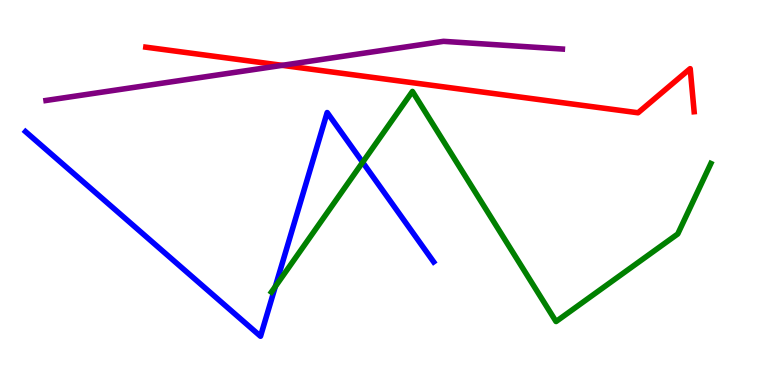[{'lines': ['blue', 'red'], 'intersections': []}, {'lines': ['green', 'red'], 'intersections': []}, {'lines': ['purple', 'red'], 'intersections': [{'x': 3.64, 'y': 8.3}]}, {'lines': ['blue', 'green'], 'intersections': [{'x': 3.55, 'y': 2.56}, {'x': 4.68, 'y': 5.78}]}, {'lines': ['blue', 'purple'], 'intersections': []}, {'lines': ['green', 'purple'], 'intersections': []}]